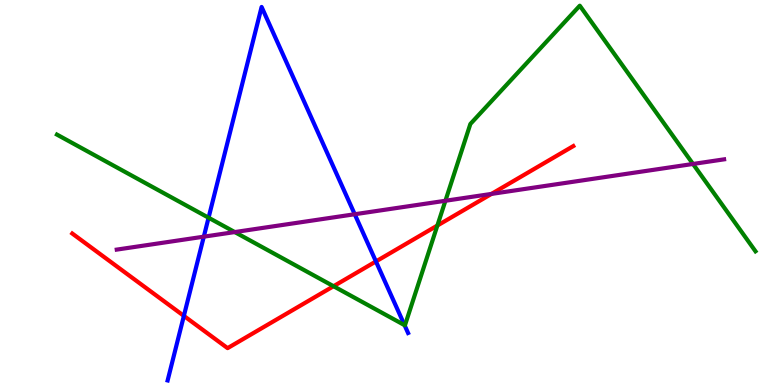[{'lines': ['blue', 'red'], 'intersections': [{'x': 2.37, 'y': 1.8}, {'x': 4.85, 'y': 3.21}]}, {'lines': ['green', 'red'], 'intersections': [{'x': 4.3, 'y': 2.57}, {'x': 5.64, 'y': 4.14}]}, {'lines': ['purple', 'red'], 'intersections': [{'x': 6.34, 'y': 4.96}]}, {'lines': ['blue', 'green'], 'intersections': [{'x': 2.69, 'y': 4.35}, {'x': 5.22, 'y': 1.55}]}, {'lines': ['blue', 'purple'], 'intersections': [{'x': 2.63, 'y': 3.85}, {'x': 4.58, 'y': 4.44}]}, {'lines': ['green', 'purple'], 'intersections': [{'x': 3.03, 'y': 3.97}, {'x': 5.75, 'y': 4.79}, {'x': 8.94, 'y': 5.74}]}]